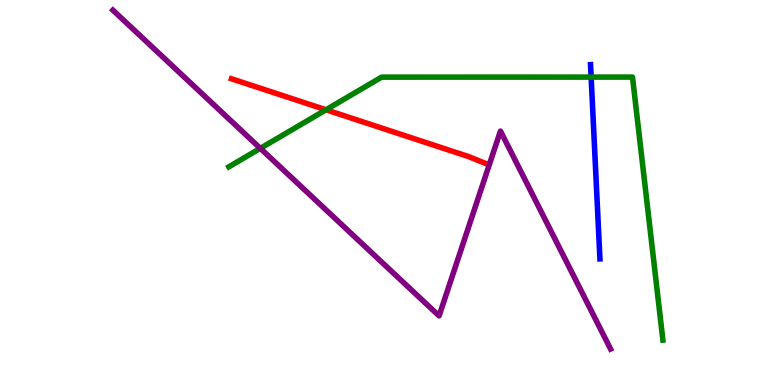[{'lines': ['blue', 'red'], 'intersections': []}, {'lines': ['green', 'red'], 'intersections': [{'x': 4.21, 'y': 7.15}]}, {'lines': ['purple', 'red'], 'intersections': []}, {'lines': ['blue', 'green'], 'intersections': [{'x': 7.63, 'y': 8.0}]}, {'lines': ['blue', 'purple'], 'intersections': []}, {'lines': ['green', 'purple'], 'intersections': [{'x': 3.36, 'y': 6.15}]}]